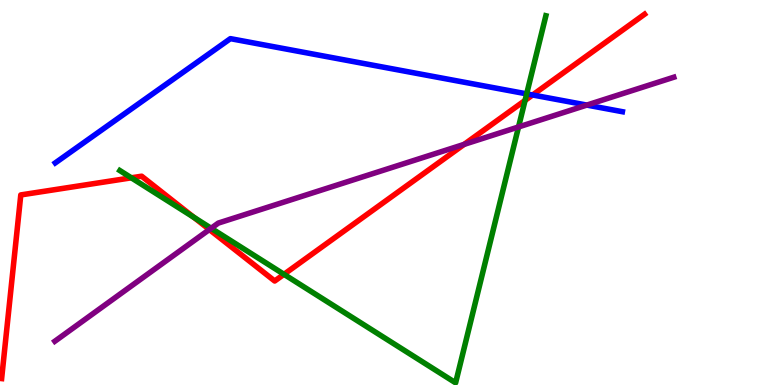[{'lines': ['blue', 'red'], 'intersections': [{'x': 6.87, 'y': 7.53}]}, {'lines': ['green', 'red'], 'intersections': [{'x': 1.69, 'y': 5.38}, {'x': 2.5, 'y': 4.35}, {'x': 3.66, 'y': 2.88}, {'x': 6.77, 'y': 7.39}]}, {'lines': ['purple', 'red'], 'intersections': [{'x': 2.7, 'y': 4.04}, {'x': 5.99, 'y': 6.25}]}, {'lines': ['blue', 'green'], 'intersections': [{'x': 6.8, 'y': 7.56}]}, {'lines': ['blue', 'purple'], 'intersections': [{'x': 7.57, 'y': 7.27}]}, {'lines': ['green', 'purple'], 'intersections': [{'x': 2.72, 'y': 4.07}, {'x': 6.69, 'y': 6.7}]}]